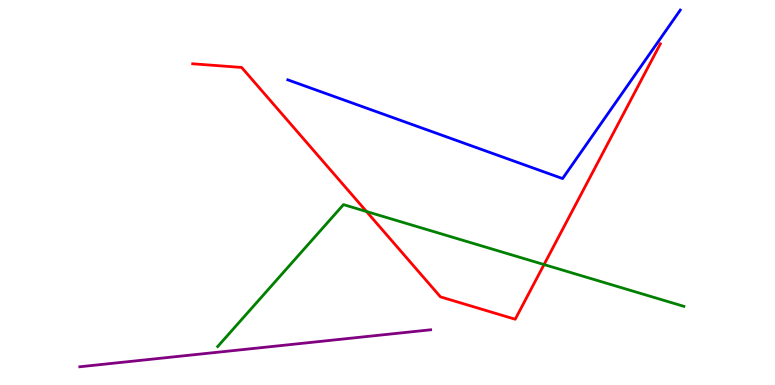[{'lines': ['blue', 'red'], 'intersections': []}, {'lines': ['green', 'red'], 'intersections': [{'x': 4.73, 'y': 4.51}, {'x': 7.02, 'y': 3.13}]}, {'lines': ['purple', 'red'], 'intersections': []}, {'lines': ['blue', 'green'], 'intersections': []}, {'lines': ['blue', 'purple'], 'intersections': []}, {'lines': ['green', 'purple'], 'intersections': []}]